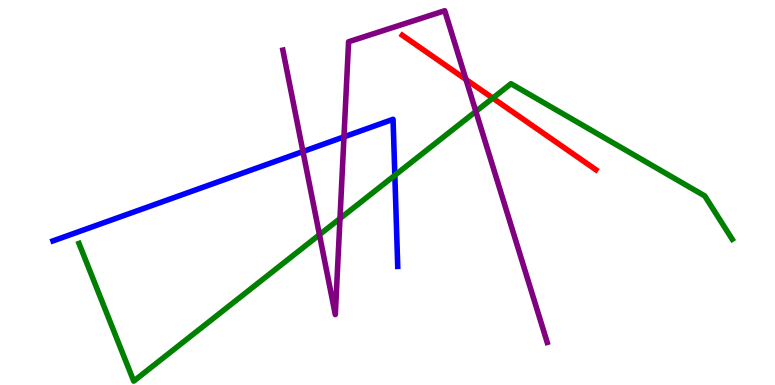[{'lines': ['blue', 'red'], 'intersections': []}, {'lines': ['green', 'red'], 'intersections': [{'x': 6.36, 'y': 7.45}]}, {'lines': ['purple', 'red'], 'intersections': [{'x': 6.01, 'y': 7.94}]}, {'lines': ['blue', 'green'], 'intersections': [{'x': 5.09, 'y': 5.45}]}, {'lines': ['blue', 'purple'], 'intersections': [{'x': 3.91, 'y': 6.06}, {'x': 4.44, 'y': 6.45}]}, {'lines': ['green', 'purple'], 'intersections': [{'x': 4.12, 'y': 3.9}, {'x': 4.39, 'y': 4.32}, {'x': 6.14, 'y': 7.11}]}]